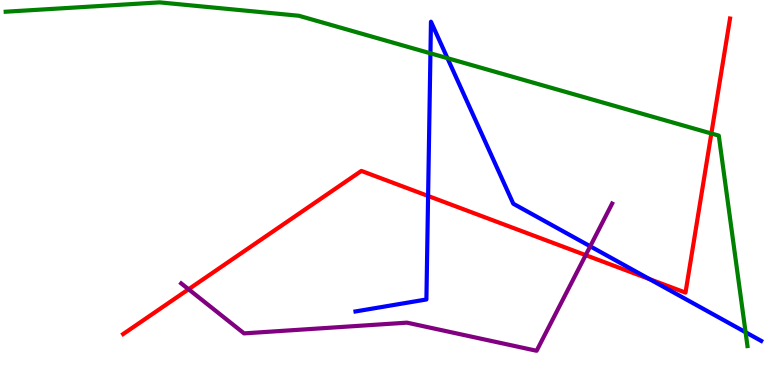[{'lines': ['blue', 'red'], 'intersections': [{'x': 5.52, 'y': 4.91}, {'x': 8.38, 'y': 2.75}]}, {'lines': ['green', 'red'], 'intersections': [{'x': 9.18, 'y': 6.53}]}, {'lines': ['purple', 'red'], 'intersections': [{'x': 2.43, 'y': 2.49}, {'x': 7.56, 'y': 3.37}]}, {'lines': ['blue', 'green'], 'intersections': [{'x': 5.55, 'y': 8.62}, {'x': 5.77, 'y': 8.49}, {'x': 9.62, 'y': 1.37}]}, {'lines': ['blue', 'purple'], 'intersections': [{'x': 7.62, 'y': 3.6}]}, {'lines': ['green', 'purple'], 'intersections': []}]